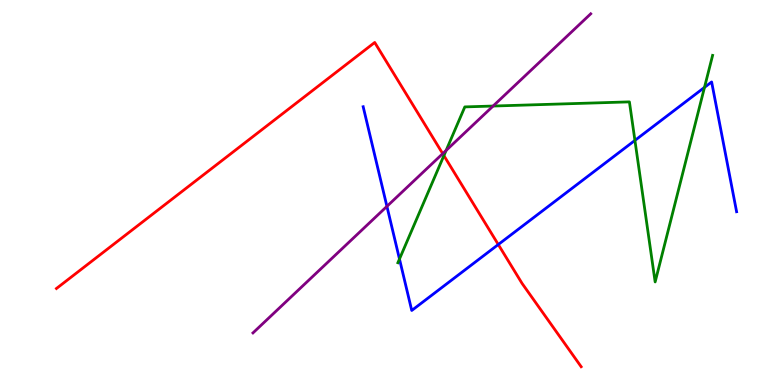[{'lines': ['blue', 'red'], 'intersections': [{'x': 6.43, 'y': 3.65}]}, {'lines': ['green', 'red'], 'intersections': [{'x': 5.73, 'y': 5.96}]}, {'lines': ['purple', 'red'], 'intersections': [{'x': 5.71, 'y': 6.01}]}, {'lines': ['blue', 'green'], 'intersections': [{'x': 5.15, 'y': 3.27}, {'x': 8.19, 'y': 6.35}, {'x': 9.09, 'y': 7.73}]}, {'lines': ['blue', 'purple'], 'intersections': [{'x': 4.99, 'y': 4.64}]}, {'lines': ['green', 'purple'], 'intersections': [{'x': 5.76, 'y': 6.09}, {'x': 6.36, 'y': 7.25}]}]